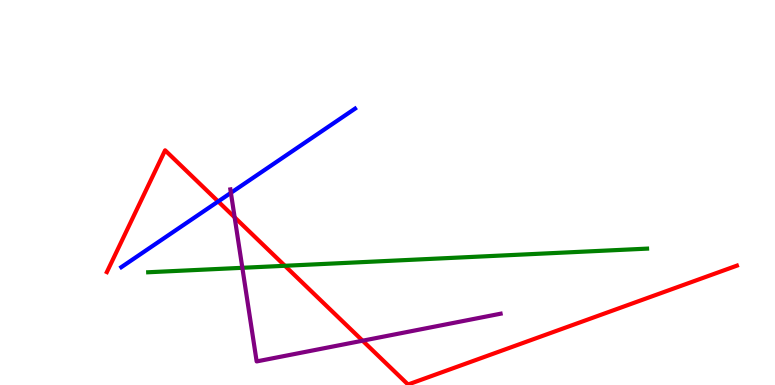[{'lines': ['blue', 'red'], 'intersections': [{'x': 2.82, 'y': 4.77}]}, {'lines': ['green', 'red'], 'intersections': [{'x': 3.68, 'y': 3.1}]}, {'lines': ['purple', 'red'], 'intersections': [{'x': 3.03, 'y': 4.35}, {'x': 4.68, 'y': 1.15}]}, {'lines': ['blue', 'green'], 'intersections': []}, {'lines': ['blue', 'purple'], 'intersections': [{'x': 2.98, 'y': 4.99}]}, {'lines': ['green', 'purple'], 'intersections': [{'x': 3.13, 'y': 3.04}]}]